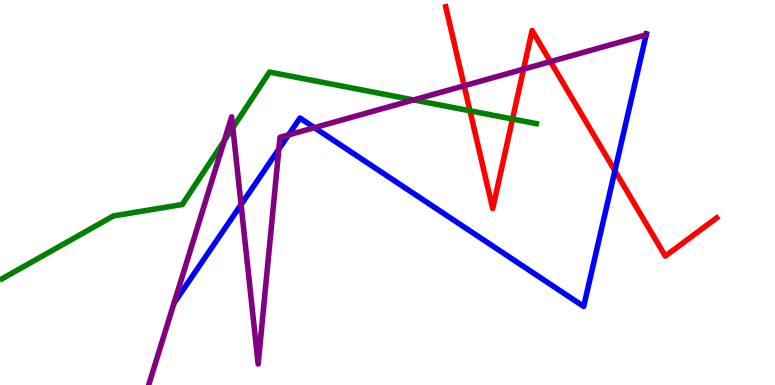[{'lines': ['blue', 'red'], 'intersections': [{'x': 7.93, 'y': 5.57}]}, {'lines': ['green', 'red'], 'intersections': [{'x': 6.06, 'y': 7.12}, {'x': 6.61, 'y': 6.91}]}, {'lines': ['purple', 'red'], 'intersections': [{'x': 5.99, 'y': 7.77}, {'x': 6.76, 'y': 8.2}, {'x': 7.1, 'y': 8.4}]}, {'lines': ['blue', 'green'], 'intersections': []}, {'lines': ['blue', 'purple'], 'intersections': [{'x': 3.11, 'y': 4.69}, {'x': 3.6, 'y': 6.13}, {'x': 3.72, 'y': 6.5}, {'x': 4.06, 'y': 6.68}]}, {'lines': ['green', 'purple'], 'intersections': [{'x': 2.89, 'y': 6.34}, {'x': 3.0, 'y': 6.68}, {'x': 5.34, 'y': 7.4}]}]